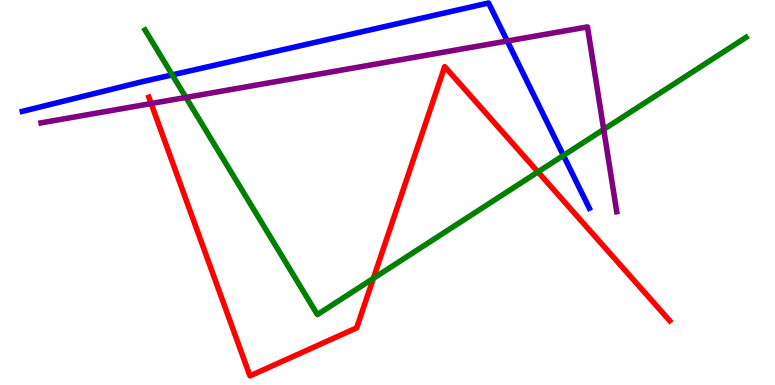[{'lines': ['blue', 'red'], 'intersections': []}, {'lines': ['green', 'red'], 'intersections': [{'x': 4.82, 'y': 2.77}, {'x': 6.94, 'y': 5.53}]}, {'lines': ['purple', 'red'], 'intersections': [{'x': 1.95, 'y': 7.31}]}, {'lines': ['blue', 'green'], 'intersections': [{'x': 2.22, 'y': 8.06}, {'x': 7.27, 'y': 5.96}]}, {'lines': ['blue', 'purple'], 'intersections': [{'x': 6.55, 'y': 8.93}]}, {'lines': ['green', 'purple'], 'intersections': [{'x': 2.4, 'y': 7.47}, {'x': 7.79, 'y': 6.64}]}]